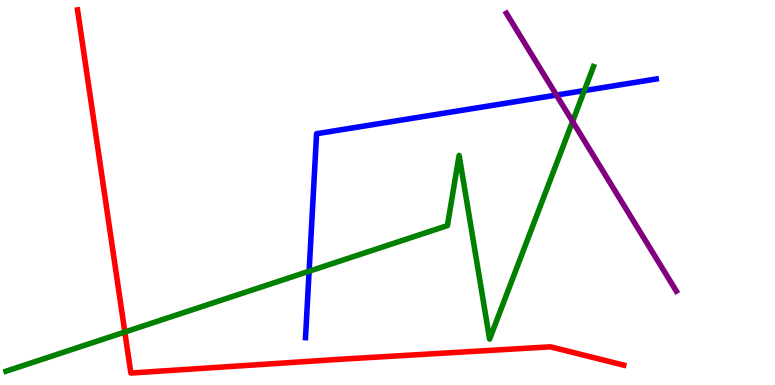[{'lines': ['blue', 'red'], 'intersections': []}, {'lines': ['green', 'red'], 'intersections': [{'x': 1.61, 'y': 1.38}]}, {'lines': ['purple', 'red'], 'intersections': []}, {'lines': ['blue', 'green'], 'intersections': [{'x': 3.99, 'y': 2.96}, {'x': 7.54, 'y': 7.65}]}, {'lines': ['blue', 'purple'], 'intersections': [{'x': 7.18, 'y': 7.53}]}, {'lines': ['green', 'purple'], 'intersections': [{'x': 7.39, 'y': 6.84}]}]